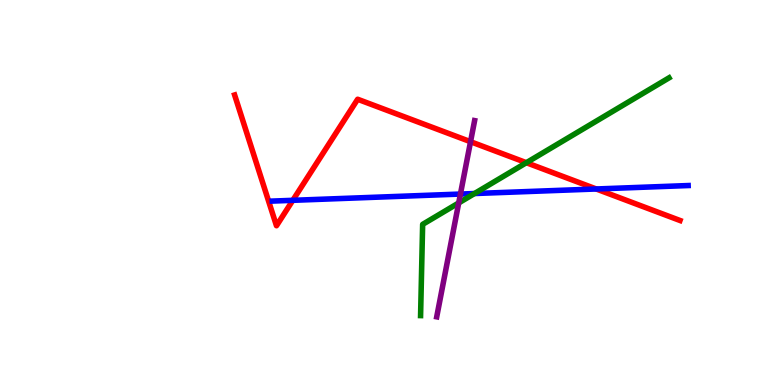[{'lines': ['blue', 'red'], 'intersections': [{'x': 3.78, 'y': 4.8}, {'x': 7.69, 'y': 5.09}]}, {'lines': ['green', 'red'], 'intersections': [{'x': 6.79, 'y': 5.77}]}, {'lines': ['purple', 'red'], 'intersections': [{'x': 6.07, 'y': 6.32}]}, {'lines': ['blue', 'green'], 'intersections': [{'x': 6.12, 'y': 4.97}]}, {'lines': ['blue', 'purple'], 'intersections': [{'x': 5.94, 'y': 4.96}]}, {'lines': ['green', 'purple'], 'intersections': [{'x': 5.92, 'y': 4.73}]}]